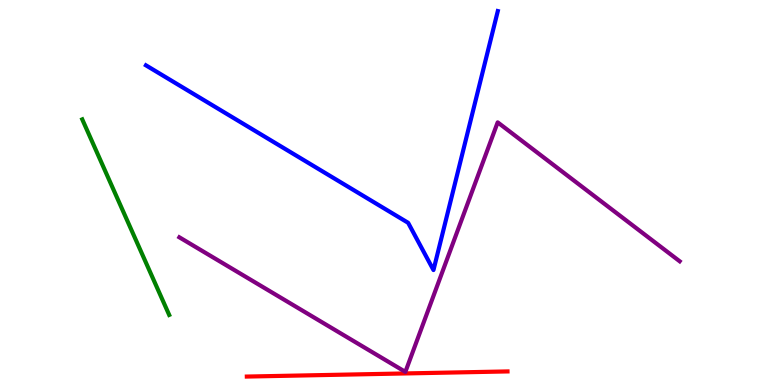[{'lines': ['blue', 'red'], 'intersections': []}, {'lines': ['green', 'red'], 'intersections': []}, {'lines': ['purple', 'red'], 'intersections': []}, {'lines': ['blue', 'green'], 'intersections': []}, {'lines': ['blue', 'purple'], 'intersections': []}, {'lines': ['green', 'purple'], 'intersections': []}]